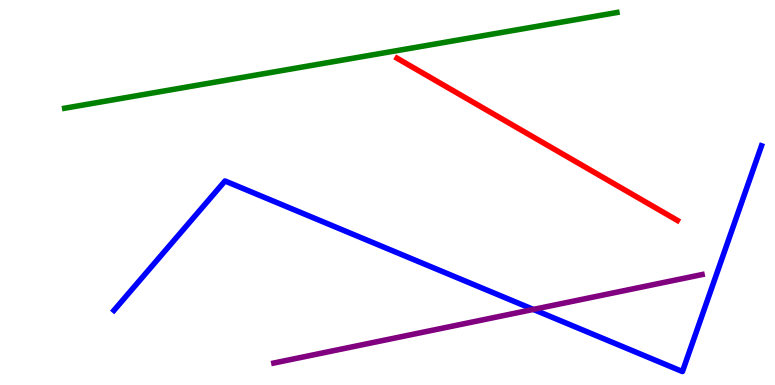[{'lines': ['blue', 'red'], 'intersections': []}, {'lines': ['green', 'red'], 'intersections': []}, {'lines': ['purple', 'red'], 'intersections': []}, {'lines': ['blue', 'green'], 'intersections': []}, {'lines': ['blue', 'purple'], 'intersections': [{'x': 6.88, 'y': 1.96}]}, {'lines': ['green', 'purple'], 'intersections': []}]